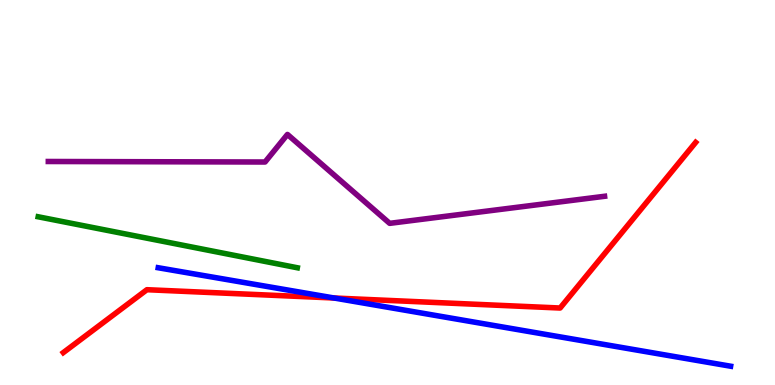[{'lines': ['blue', 'red'], 'intersections': [{'x': 4.31, 'y': 2.26}]}, {'lines': ['green', 'red'], 'intersections': []}, {'lines': ['purple', 'red'], 'intersections': []}, {'lines': ['blue', 'green'], 'intersections': []}, {'lines': ['blue', 'purple'], 'intersections': []}, {'lines': ['green', 'purple'], 'intersections': []}]